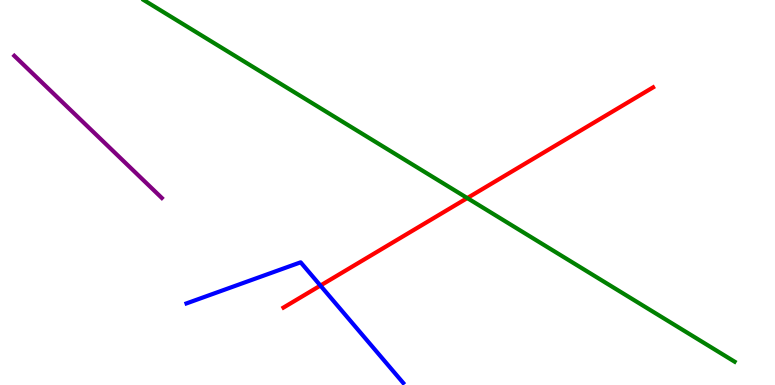[{'lines': ['blue', 'red'], 'intersections': [{'x': 4.13, 'y': 2.58}]}, {'lines': ['green', 'red'], 'intersections': [{'x': 6.03, 'y': 4.86}]}, {'lines': ['purple', 'red'], 'intersections': []}, {'lines': ['blue', 'green'], 'intersections': []}, {'lines': ['blue', 'purple'], 'intersections': []}, {'lines': ['green', 'purple'], 'intersections': []}]